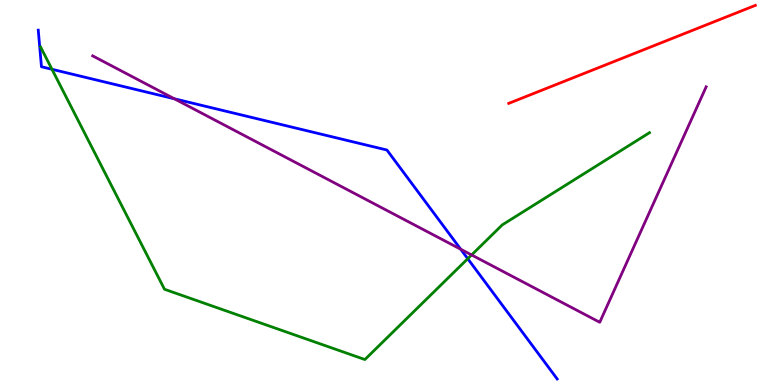[{'lines': ['blue', 'red'], 'intersections': []}, {'lines': ['green', 'red'], 'intersections': []}, {'lines': ['purple', 'red'], 'intersections': []}, {'lines': ['blue', 'green'], 'intersections': [{'x': 0.671, 'y': 8.2}, {'x': 6.04, 'y': 3.28}]}, {'lines': ['blue', 'purple'], 'intersections': [{'x': 2.25, 'y': 7.43}, {'x': 5.94, 'y': 3.53}]}, {'lines': ['green', 'purple'], 'intersections': [{'x': 6.09, 'y': 3.38}]}]